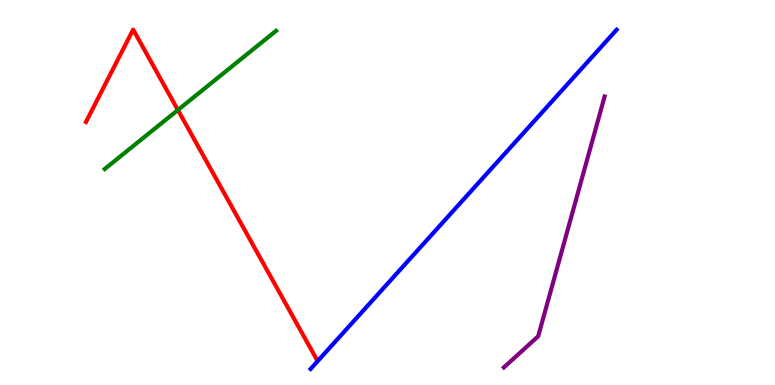[{'lines': ['blue', 'red'], 'intersections': []}, {'lines': ['green', 'red'], 'intersections': [{'x': 2.3, 'y': 7.14}]}, {'lines': ['purple', 'red'], 'intersections': []}, {'lines': ['blue', 'green'], 'intersections': []}, {'lines': ['blue', 'purple'], 'intersections': []}, {'lines': ['green', 'purple'], 'intersections': []}]